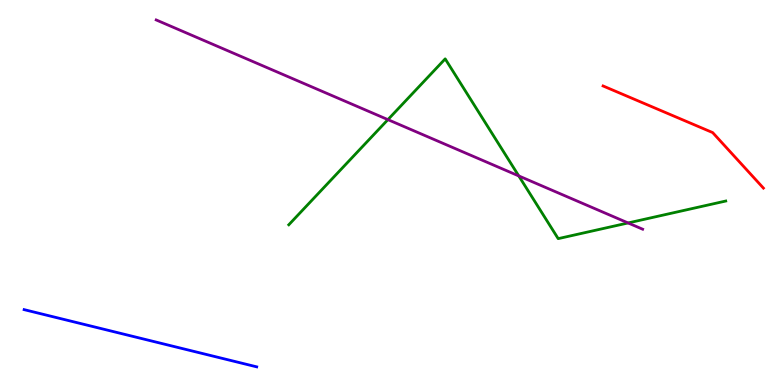[{'lines': ['blue', 'red'], 'intersections': []}, {'lines': ['green', 'red'], 'intersections': []}, {'lines': ['purple', 'red'], 'intersections': []}, {'lines': ['blue', 'green'], 'intersections': []}, {'lines': ['blue', 'purple'], 'intersections': []}, {'lines': ['green', 'purple'], 'intersections': [{'x': 5.01, 'y': 6.89}, {'x': 6.69, 'y': 5.43}, {'x': 8.1, 'y': 4.21}]}]